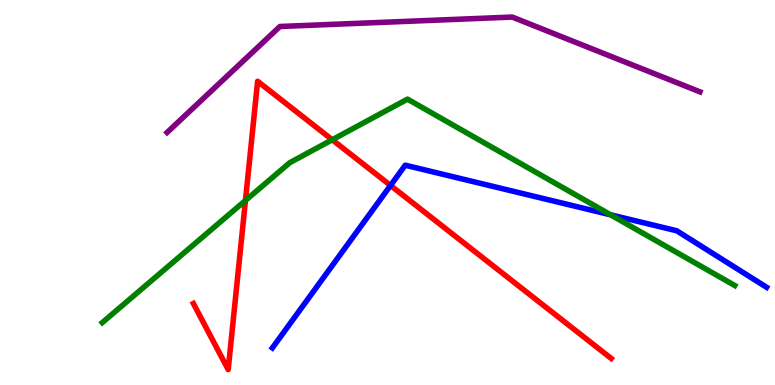[{'lines': ['blue', 'red'], 'intersections': [{'x': 5.04, 'y': 5.18}]}, {'lines': ['green', 'red'], 'intersections': [{'x': 3.17, 'y': 4.79}, {'x': 4.29, 'y': 6.37}]}, {'lines': ['purple', 'red'], 'intersections': []}, {'lines': ['blue', 'green'], 'intersections': [{'x': 7.88, 'y': 4.42}]}, {'lines': ['blue', 'purple'], 'intersections': []}, {'lines': ['green', 'purple'], 'intersections': []}]